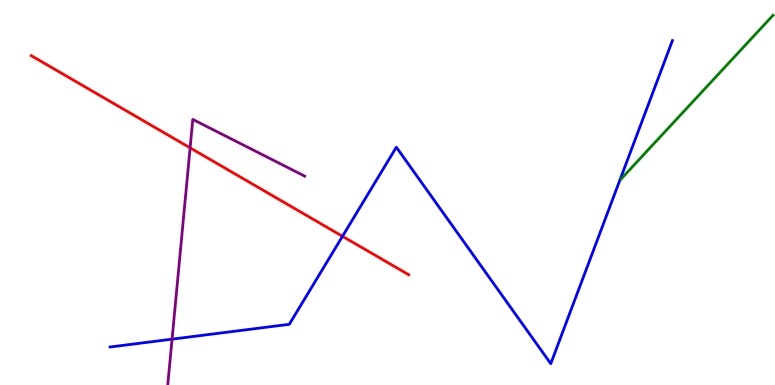[{'lines': ['blue', 'red'], 'intersections': [{'x': 4.42, 'y': 3.86}]}, {'lines': ['green', 'red'], 'intersections': []}, {'lines': ['purple', 'red'], 'intersections': [{'x': 2.45, 'y': 6.16}]}, {'lines': ['blue', 'green'], 'intersections': []}, {'lines': ['blue', 'purple'], 'intersections': [{'x': 2.22, 'y': 1.19}]}, {'lines': ['green', 'purple'], 'intersections': []}]